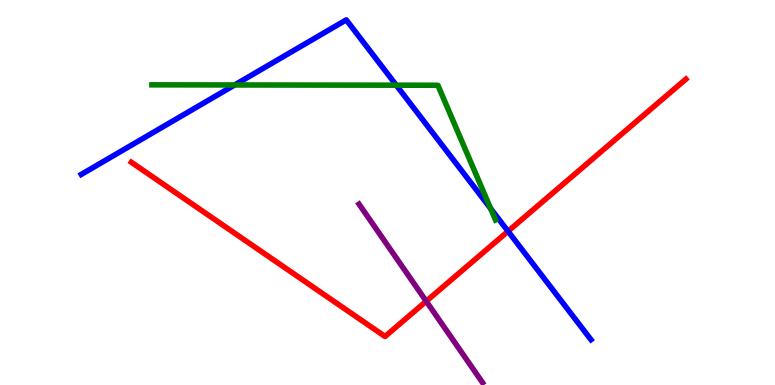[{'lines': ['blue', 'red'], 'intersections': [{'x': 6.56, 'y': 3.99}]}, {'lines': ['green', 'red'], 'intersections': []}, {'lines': ['purple', 'red'], 'intersections': [{'x': 5.5, 'y': 2.18}]}, {'lines': ['blue', 'green'], 'intersections': [{'x': 3.03, 'y': 7.79}, {'x': 5.11, 'y': 7.79}, {'x': 6.33, 'y': 4.58}]}, {'lines': ['blue', 'purple'], 'intersections': []}, {'lines': ['green', 'purple'], 'intersections': []}]